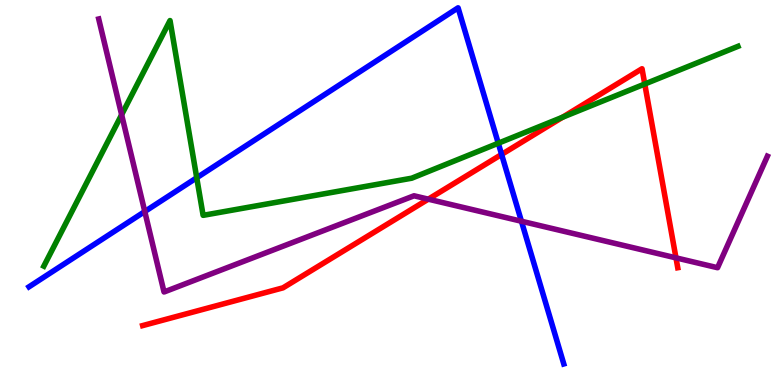[{'lines': ['blue', 'red'], 'intersections': [{'x': 6.47, 'y': 5.99}]}, {'lines': ['green', 'red'], 'intersections': [{'x': 7.26, 'y': 6.95}, {'x': 8.32, 'y': 7.82}]}, {'lines': ['purple', 'red'], 'intersections': [{'x': 5.53, 'y': 4.83}, {'x': 8.72, 'y': 3.3}]}, {'lines': ['blue', 'green'], 'intersections': [{'x': 2.54, 'y': 5.38}, {'x': 6.43, 'y': 6.28}]}, {'lines': ['blue', 'purple'], 'intersections': [{'x': 1.87, 'y': 4.51}, {'x': 6.73, 'y': 4.25}]}, {'lines': ['green', 'purple'], 'intersections': [{'x': 1.57, 'y': 7.02}]}]